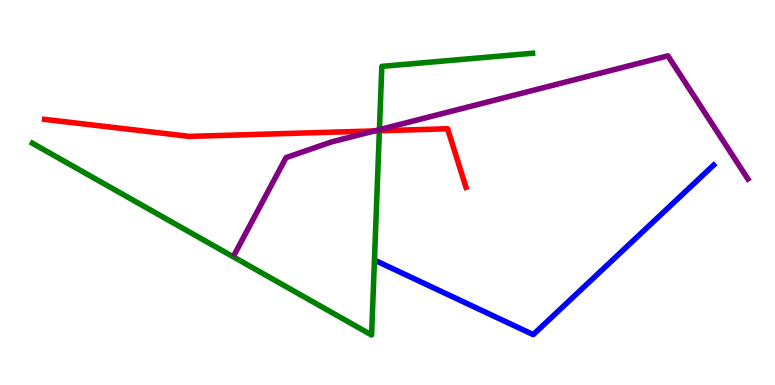[{'lines': ['blue', 'red'], 'intersections': []}, {'lines': ['green', 'red'], 'intersections': [{'x': 4.9, 'y': 6.6}]}, {'lines': ['purple', 'red'], 'intersections': [{'x': 4.83, 'y': 6.6}]}, {'lines': ['blue', 'green'], 'intersections': []}, {'lines': ['blue', 'purple'], 'intersections': []}, {'lines': ['green', 'purple'], 'intersections': [{'x': 4.9, 'y': 6.63}]}]